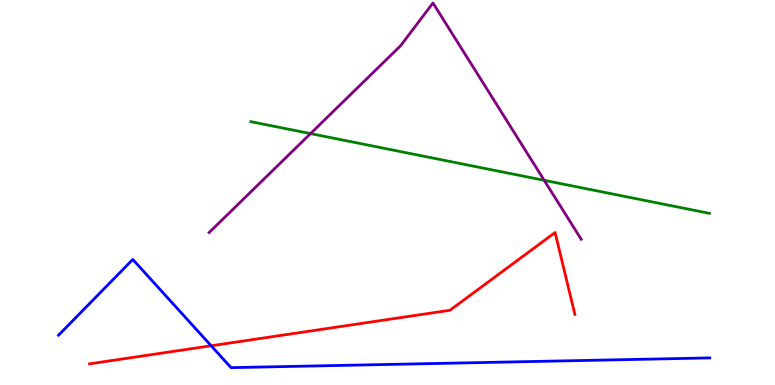[{'lines': ['blue', 'red'], 'intersections': [{'x': 2.72, 'y': 1.02}]}, {'lines': ['green', 'red'], 'intersections': []}, {'lines': ['purple', 'red'], 'intersections': []}, {'lines': ['blue', 'green'], 'intersections': []}, {'lines': ['blue', 'purple'], 'intersections': []}, {'lines': ['green', 'purple'], 'intersections': [{'x': 4.01, 'y': 6.53}, {'x': 7.02, 'y': 5.32}]}]